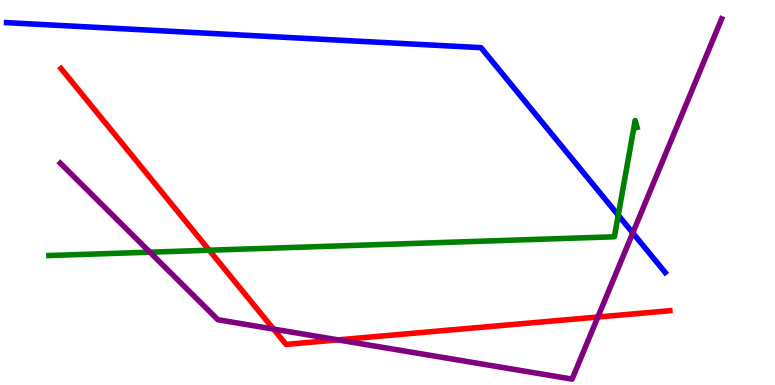[{'lines': ['blue', 'red'], 'intersections': []}, {'lines': ['green', 'red'], 'intersections': [{'x': 2.7, 'y': 3.5}]}, {'lines': ['purple', 'red'], 'intersections': [{'x': 3.53, 'y': 1.45}, {'x': 4.36, 'y': 1.17}, {'x': 7.71, 'y': 1.77}]}, {'lines': ['blue', 'green'], 'intersections': [{'x': 7.98, 'y': 4.41}]}, {'lines': ['blue', 'purple'], 'intersections': [{'x': 8.16, 'y': 3.95}]}, {'lines': ['green', 'purple'], 'intersections': [{'x': 1.93, 'y': 3.45}]}]